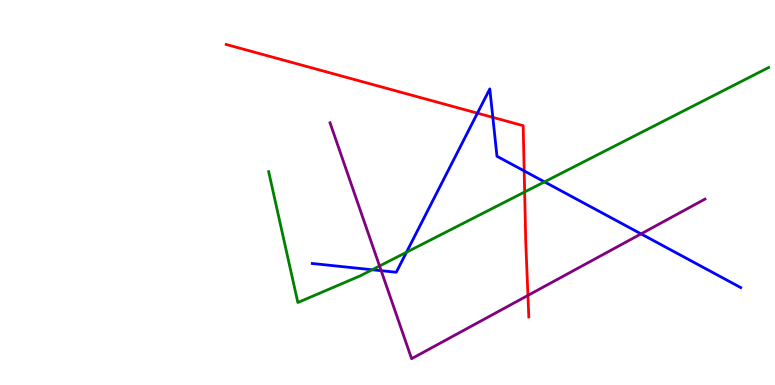[{'lines': ['blue', 'red'], 'intersections': [{'x': 6.16, 'y': 7.06}, {'x': 6.36, 'y': 6.95}, {'x': 6.76, 'y': 5.56}]}, {'lines': ['green', 'red'], 'intersections': [{'x': 6.77, 'y': 5.01}]}, {'lines': ['purple', 'red'], 'intersections': [{'x': 6.81, 'y': 2.33}]}, {'lines': ['blue', 'green'], 'intersections': [{'x': 4.8, 'y': 2.99}, {'x': 5.24, 'y': 3.45}, {'x': 7.03, 'y': 5.28}]}, {'lines': ['blue', 'purple'], 'intersections': [{'x': 4.92, 'y': 2.97}, {'x': 8.27, 'y': 3.93}]}, {'lines': ['green', 'purple'], 'intersections': [{'x': 4.9, 'y': 3.09}]}]